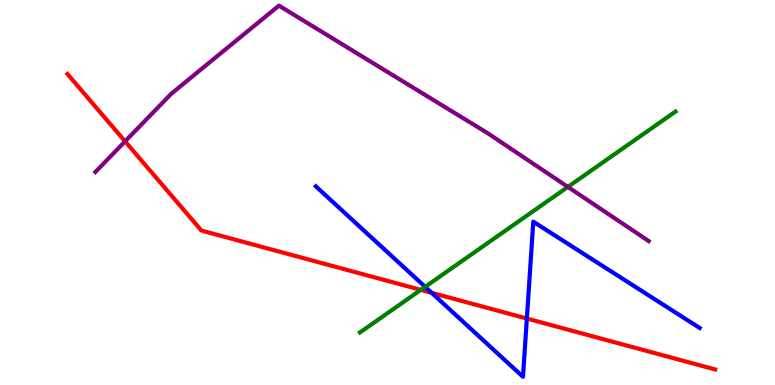[{'lines': ['blue', 'red'], 'intersections': [{'x': 5.57, 'y': 2.4}, {'x': 6.8, 'y': 1.73}]}, {'lines': ['green', 'red'], 'intersections': [{'x': 5.43, 'y': 2.47}]}, {'lines': ['purple', 'red'], 'intersections': [{'x': 1.61, 'y': 6.33}]}, {'lines': ['blue', 'green'], 'intersections': [{'x': 5.49, 'y': 2.55}]}, {'lines': ['blue', 'purple'], 'intersections': []}, {'lines': ['green', 'purple'], 'intersections': [{'x': 7.33, 'y': 5.15}]}]